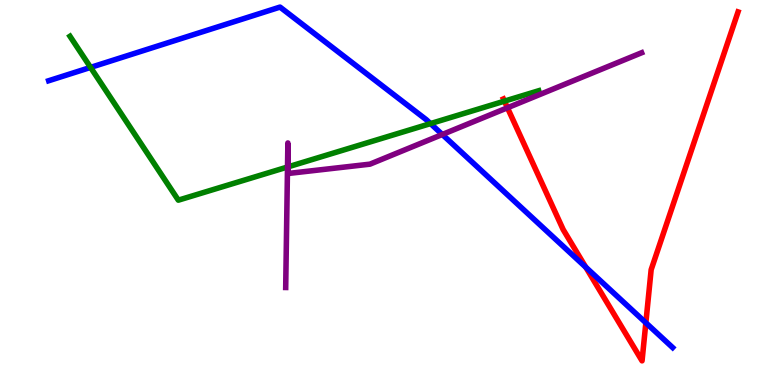[{'lines': ['blue', 'red'], 'intersections': [{'x': 7.56, 'y': 3.06}, {'x': 8.33, 'y': 1.62}]}, {'lines': ['green', 'red'], 'intersections': [{'x': 6.51, 'y': 7.37}]}, {'lines': ['purple', 'red'], 'intersections': [{'x': 6.55, 'y': 7.2}]}, {'lines': ['blue', 'green'], 'intersections': [{'x': 1.17, 'y': 8.25}, {'x': 5.56, 'y': 6.79}]}, {'lines': ['blue', 'purple'], 'intersections': [{'x': 5.71, 'y': 6.51}]}, {'lines': ['green', 'purple'], 'intersections': [{'x': 3.71, 'y': 5.66}, {'x': 3.72, 'y': 5.67}]}]